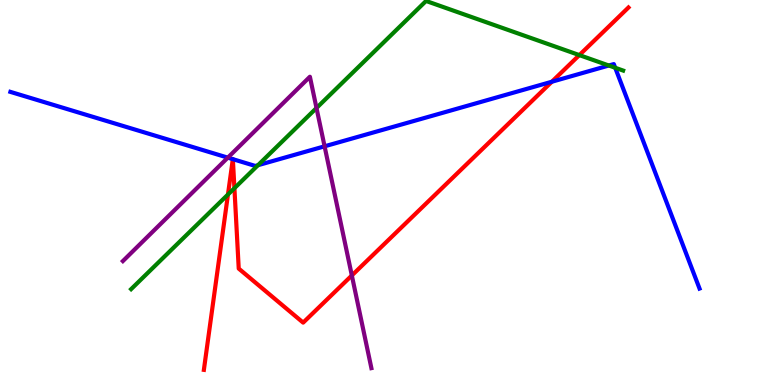[{'lines': ['blue', 'red'], 'intersections': [{'x': 3.0, 'y': 5.87}, {'x': 3.0, 'y': 5.87}, {'x': 7.12, 'y': 7.88}]}, {'lines': ['green', 'red'], 'intersections': [{'x': 2.94, 'y': 4.95}, {'x': 3.02, 'y': 5.11}, {'x': 7.48, 'y': 8.57}]}, {'lines': ['purple', 'red'], 'intersections': [{'x': 4.54, 'y': 2.85}]}, {'lines': ['blue', 'green'], 'intersections': [{'x': 3.33, 'y': 5.71}, {'x': 7.86, 'y': 8.3}, {'x': 7.94, 'y': 8.24}]}, {'lines': ['blue', 'purple'], 'intersections': [{'x': 2.94, 'y': 5.91}, {'x': 4.19, 'y': 6.2}]}, {'lines': ['green', 'purple'], 'intersections': [{'x': 4.08, 'y': 7.19}]}]